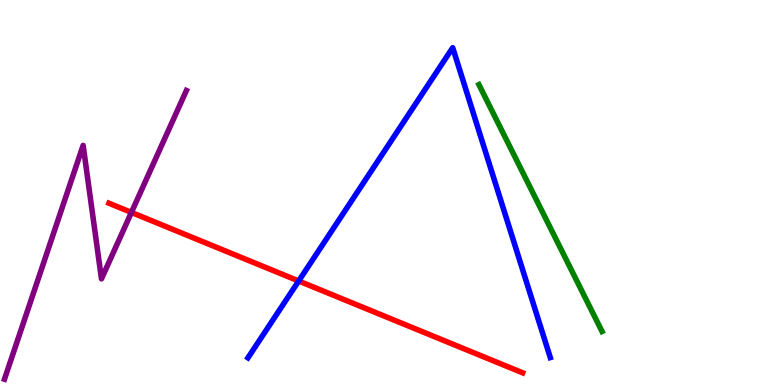[{'lines': ['blue', 'red'], 'intersections': [{'x': 3.85, 'y': 2.7}]}, {'lines': ['green', 'red'], 'intersections': []}, {'lines': ['purple', 'red'], 'intersections': [{'x': 1.7, 'y': 4.48}]}, {'lines': ['blue', 'green'], 'intersections': []}, {'lines': ['blue', 'purple'], 'intersections': []}, {'lines': ['green', 'purple'], 'intersections': []}]